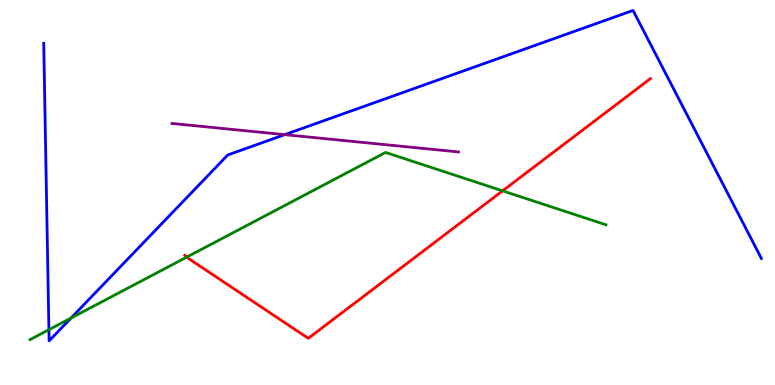[{'lines': ['blue', 'red'], 'intersections': []}, {'lines': ['green', 'red'], 'intersections': [{'x': 2.41, 'y': 3.32}, {'x': 6.48, 'y': 5.04}]}, {'lines': ['purple', 'red'], 'intersections': []}, {'lines': ['blue', 'green'], 'intersections': [{'x': 0.631, 'y': 1.44}, {'x': 0.917, 'y': 1.74}]}, {'lines': ['blue', 'purple'], 'intersections': [{'x': 3.67, 'y': 6.5}]}, {'lines': ['green', 'purple'], 'intersections': []}]